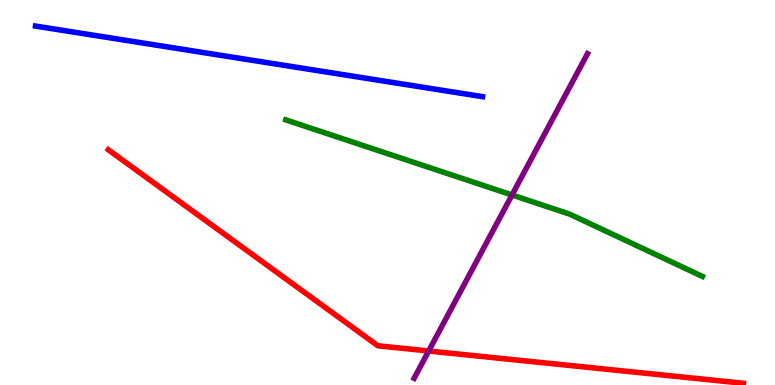[{'lines': ['blue', 'red'], 'intersections': []}, {'lines': ['green', 'red'], 'intersections': []}, {'lines': ['purple', 'red'], 'intersections': [{'x': 5.53, 'y': 0.883}]}, {'lines': ['blue', 'green'], 'intersections': []}, {'lines': ['blue', 'purple'], 'intersections': []}, {'lines': ['green', 'purple'], 'intersections': [{'x': 6.61, 'y': 4.94}]}]